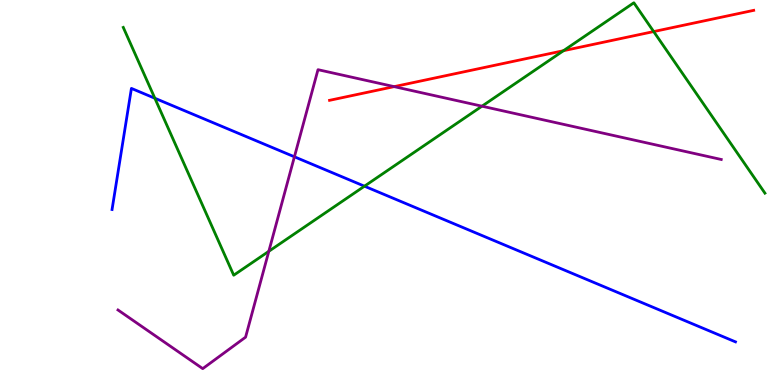[{'lines': ['blue', 'red'], 'intersections': []}, {'lines': ['green', 'red'], 'intersections': [{'x': 7.27, 'y': 8.68}, {'x': 8.43, 'y': 9.18}]}, {'lines': ['purple', 'red'], 'intersections': [{'x': 5.09, 'y': 7.75}]}, {'lines': ['blue', 'green'], 'intersections': [{'x': 2.0, 'y': 7.45}, {'x': 4.7, 'y': 5.16}]}, {'lines': ['blue', 'purple'], 'intersections': [{'x': 3.8, 'y': 5.93}]}, {'lines': ['green', 'purple'], 'intersections': [{'x': 3.47, 'y': 3.47}, {'x': 6.22, 'y': 7.24}]}]